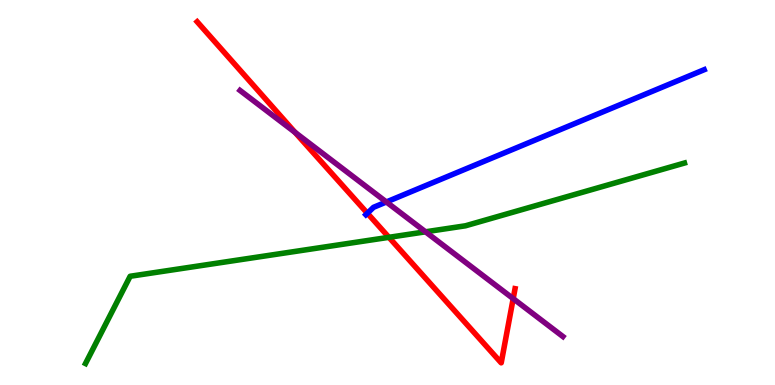[{'lines': ['blue', 'red'], 'intersections': [{'x': 4.74, 'y': 4.46}]}, {'lines': ['green', 'red'], 'intersections': [{'x': 5.02, 'y': 3.84}]}, {'lines': ['purple', 'red'], 'intersections': [{'x': 3.81, 'y': 6.56}, {'x': 6.62, 'y': 2.24}]}, {'lines': ['blue', 'green'], 'intersections': []}, {'lines': ['blue', 'purple'], 'intersections': [{'x': 4.99, 'y': 4.75}]}, {'lines': ['green', 'purple'], 'intersections': [{'x': 5.49, 'y': 3.98}]}]